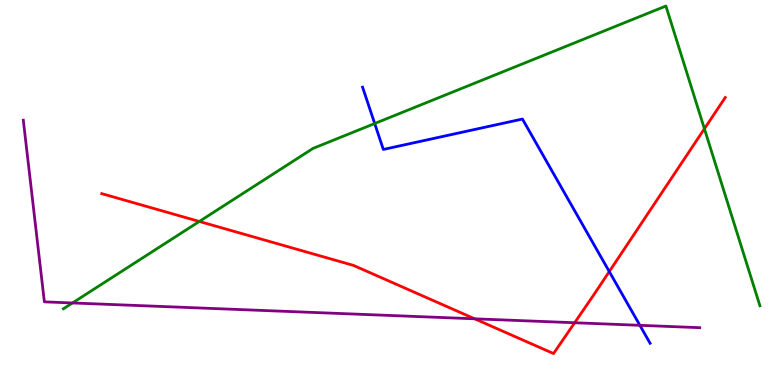[{'lines': ['blue', 'red'], 'intersections': [{'x': 7.86, 'y': 2.95}]}, {'lines': ['green', 'red'], 'intersections': [{'x': 2.57, 'y': 4.25}, {'x': 9.09, 'y': 6.66}]}, {'lines': ['purple', 'red'], 'intersections': [{'x': 6.12, 'y': 1.72}, {'x': 7.41, 'y': 1.62}]}, {'lines': ['blue', 'green'], 'intersections': [{'x': 4.83, 'y': 6.79}]}, {'lines': ['blue', 'purple'], 'intersections': [{'x': 8.26, 'y': 1.55}]}, {'lines': ['green', 'purple'], 'intersections': [{'x': 0.935, 'y': 2.13}]}]